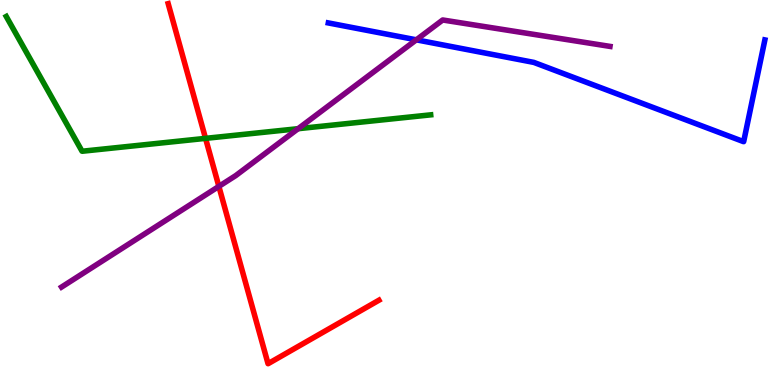[{'lines': ['blue', 'red'], 'intersections': []}, {'lines': ['green', 'red'], 'intersections': [{'x': 2.65, 'y': 6.41}]}, {'lines': ['purple', 'red'], 'intersections': [{'x': 2.82, 'y': 5.16}]}, {'lines': ['blue', 'green'], 'intersections': []}, {'lines': ['blue', 'purple'], 'intersections': [{'x': 5.37, 'y': 8.97}]}, {'lines': ['green', 'purple'], 'intersections': [{'x': 3.85, 'y': 6.66}]}]